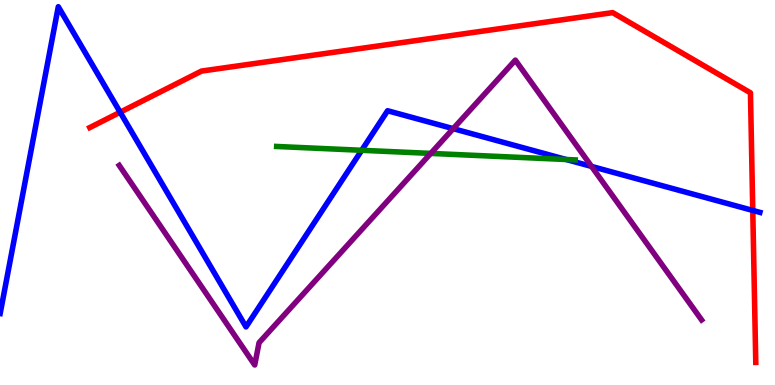[{'lines': ['blue', 'red'], 'intersections': [{'x': 1.55, 'y': 7.09}, {'x': 9.71, 'y': 4.53}]}, {'lines': ['green', 'red'], 'intersections': []}, {'lines': ['purple', 'red'], 'intersections': []}, {'lines': ['blue', 'green'], 'intersections': [{'x': 4.67, 'y': 6.1}, {'x': 7.31, 'y': 5.86}]}, {'lines': ['blue', 'purple'], 'intersections': [{'x': 5.85, 'y': 6.66}, {'x': 7.63, 'y': 5.68}]}, {'lines': ['green', 'purple'], 'intersections': [{'x': 5.56, 'y': 6.02}]}]